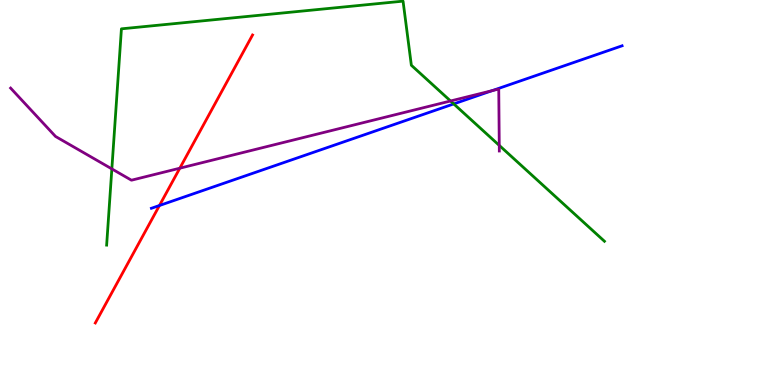[{'lines': ['blue', 'red'], 'intersections': [{'x': 2.06, 'y': 4.66}]}, {'lines': ['green', 'red'], 'intersections': []}, {'lines': ['purple', 'red'], 'intersections': [{'x': 2.32, 'y': 5.63}]}, {'lines': ['blue', 'green'], 'intersections': [{'x': 5.85, 'y': 7.3}]}, {'lines': ['blue', 'purple'], 'intersections': [{'x': 6.35, 'y': 7.65}]}, {'lines': ['green', 'purple'], 'intersections': [{'x': 1.44, 'y': 5.61}, {'x': 5.81, 'y': 7.38}, {'x': 6.44, 'y': 6.22}]}]